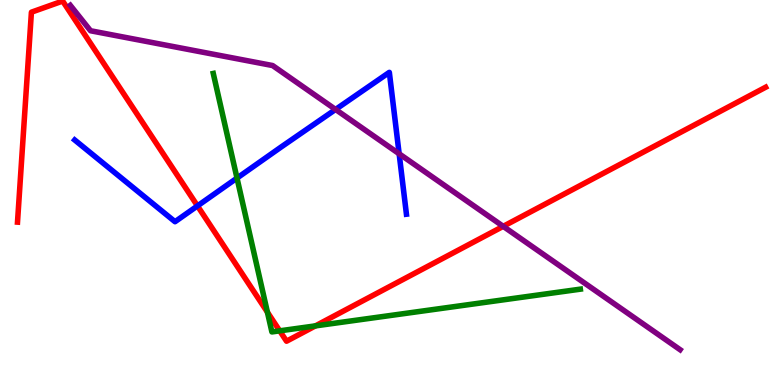[{'lines': ['blue', 'red'], 'intersections': [{'x': 2.55, 'y': 4.65}]}, {'lines': ['green', 'red'], 'intersections': [{'x': 3.45, 'y': 1.89}, {'x': 3.61, 'y': 1.41}, {'x': 4.07, 'y': 1.54}]}, {'lines': ['purple', 'red'], 'intersections': [{'x': 6.49, 'y': 4.12}]}, {'lines': ['blue', 'green'], 'intersections': [{'x': 3.06, 'y': 5.37}]}, {'lines': ['blue', 'purple'], 'intersections': [{'x': 4.33, 'y': 7.16}, {'x': 5.15, 'y': 6.01}]}, {'lines': ['green', 'purple'], 'intersections': []}]